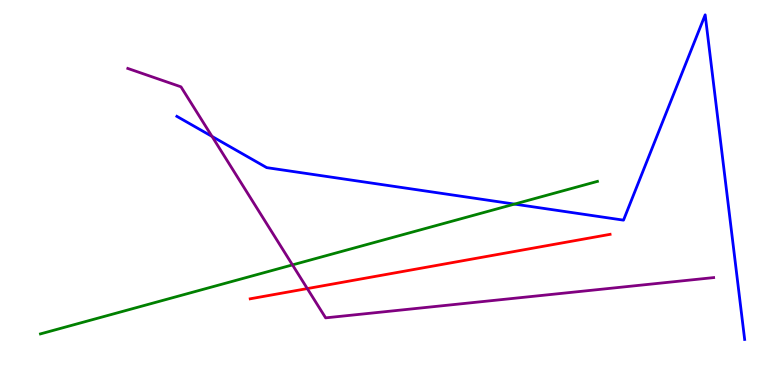[{'lines': ['blue', 'red'], 'intersections': []}, {'lines': ['green', 'red'], 'intersections': []}, {'lines': ['purple', 'red'], 'intersections': [{'x': 3.97, 'y': 2.5}]}, {'lines': ['blue', 'green'], 'intersections': [{'x': 6.64, 'y': 4.7}]}, {'lines': ['blue', 'purple'], 'intersections': [{'x': 2.74, 'y': 6.46}]}, {'lines': ['green', 'purple'], 'intersections': [{'x': 3.77, 'y': 3.12}]}]